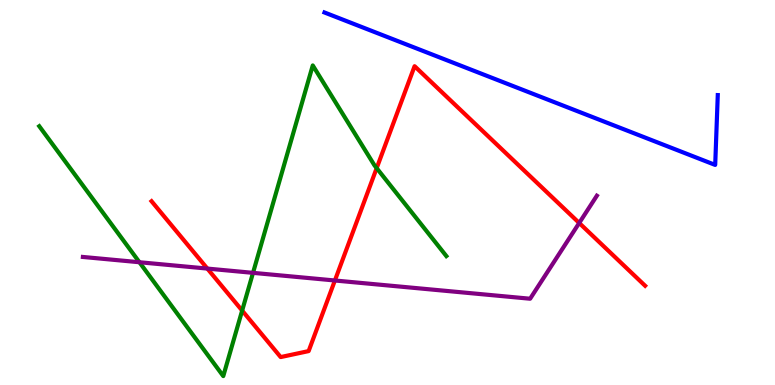[{'lines': ['blue', 'red'], 'intersections': []}, {'lines': ['green', 'red'], 'intersections': [{'x': 3.12, 'y': 1.93}, {'x': 4.86, 'y': 5.63}]}, {'lines': ['purple', 'red'], 'intersections': [{'x': 2.68, 'y': 3.02}, {'x': 4.32, 'y': 2.71}, {'x': 7.47, 'y': 4.21}]}, {'lines': ['blue', 'green'], 'intersections': []}, {'lines': ['blue', 'purple'], 'intersections': []}, {'lines': ['green', 'purple'], 'intersections': [{'x': 1.8, 'y': 3.19}, {'x': 3.26, 'y': 2.91}]}]